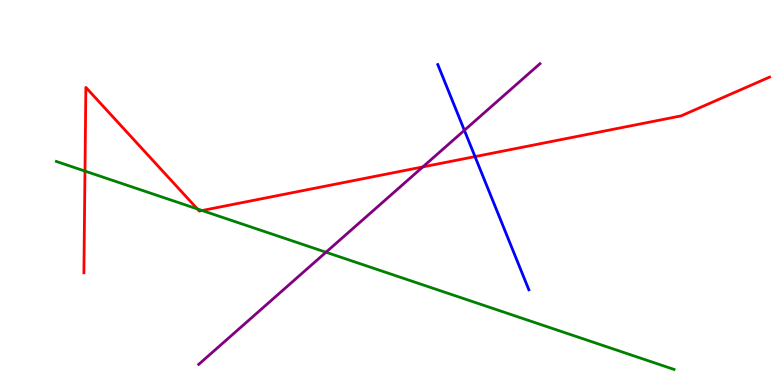[{'lines': ['blue', 'red'], 'intersections': [{'x': 6.13, 'y': 5.93}]}, {'lines': ['green', 'red'], 'intersections': [{'x': 1.1, 'y': 5.56}, {'x': 2.55, 'y': 4.57}, {'x': 2.61, 'y': 4.53}]}, {'lines': ['purple', 'red'], 'intersections': [{'x': 5.46, 'y': 5.66}]}, {'lines': ['blue', 'green'], 'intersections': []}, {'lines': ['blue', 'purple'], 'intersections': [{'x': 5.99, 'y': 6.62}]}, {'lines': ['green', 'purple'], 'intersections': [{'x': 4.21, 'y': 3.45}]}]